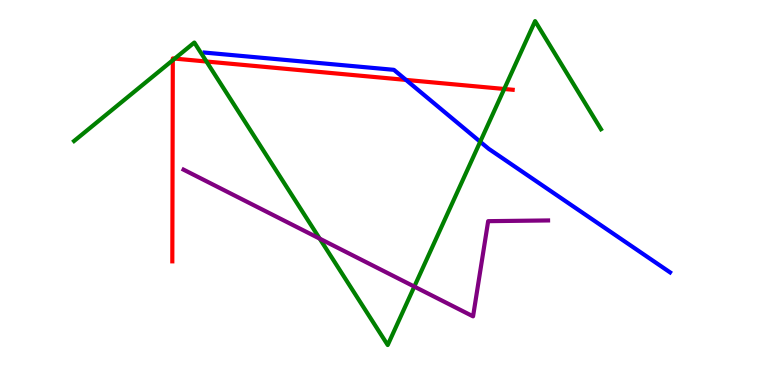[{'lines': ['blue', 'red'], 'intersections': [{'x': 5.24, 'y': 7.92}]}, {'lines': ['green', 'red'], 'intersections': [{'x': 2.23, 'y': 8.44}, {'x': 2.25, 'y': 8.48}, {'x': 2.66, 'y': 8.4}, {'x': 6.51, 'y': 7.69}]}, {'lines': ['purple', 'red'], 'intersections': []}, {'lines': ['blue', 'green'], 'intersections': [{'x': 6.2, 'y': 6.32}]}, {'lines': ['blue', 'purple'], 'intersections': []}, {'lines': ['green', 'purple'], 'intersections': [{'x': 4.13, 'y': 3.8}, {'x': 5.35, 'y': 2.56}]}]